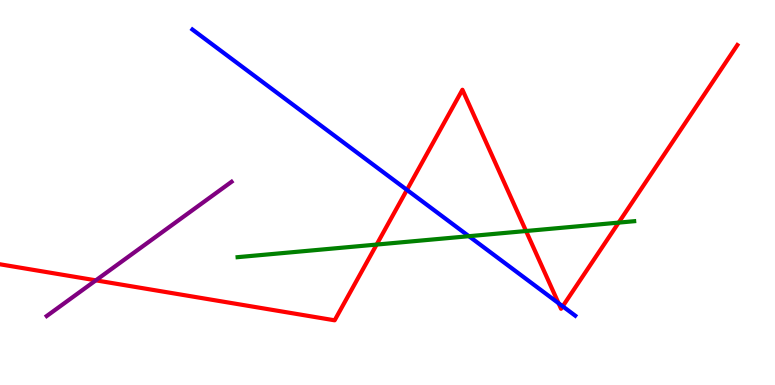[{'lines': ['blue', 'red'], 'intersections': [{'x': 5.25, 'y': 5.07}, {'x': 7.21, 'y': 2.12}, {'x': 7.26, 'y': 2.04}]}, {'lines': ['green', 'red'], 'intersections': [{'x': 4.86, 'y': 3.65}, {'x': 6.79, 'y': 4.0}, {'x': 7.98, 'y': 4.22}]}, {'lines': ['purple', 'red'], 'intersections': [{'x': 1.24, 'y': 2.72}]}, {'lines': ['blue', 'green'], 'intersections': [{'x': 6.05, 'y': 3.86}]}, {'lines': ['blue', 'purple'], 'intersections': []}, {'lines': ['green', 'purple'], 'intersections': []}]